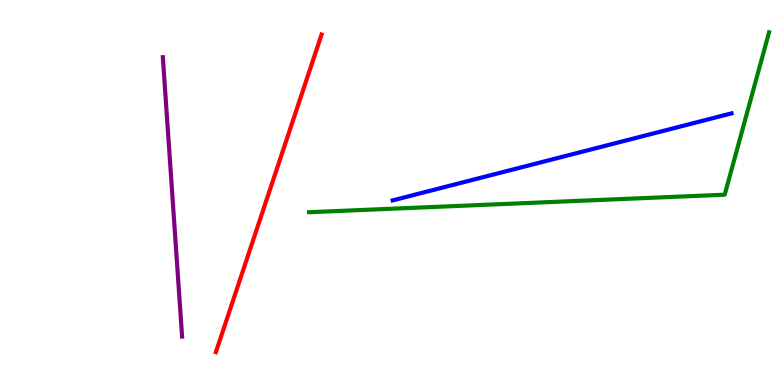[{'lines': ['blue', 'red'], 'intersections': []}, {'lines': ['green', 'red'], 'intersections': []}, {'lines': ['purple', 'red'], 'intersections': []}, {'lines': ['blue', 'green'], 'intersections': []}, {'lines': ['blue', 'purple'], 'intersections': []}, {'lines': ['green', 'purple'], 'intersections': []}]